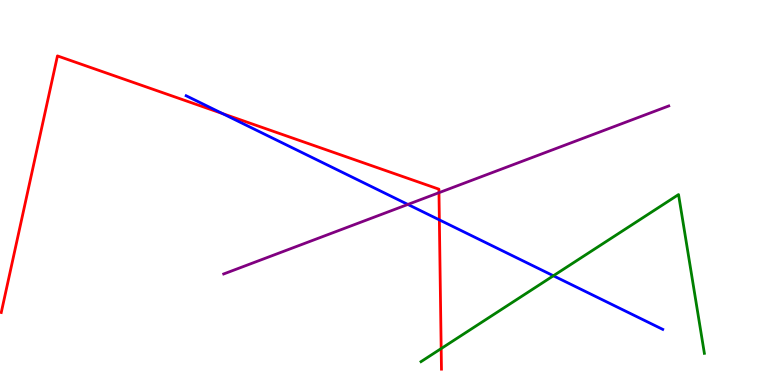[{'lines': ['blue', 'red'], 'intersections': [{'x': 2.87, 'y': 7.05}, {'x': 5.67, 'y': 4.29}]}, {'lines': ['green', 'red'], 'intersections': [{'x': 5.69, 'y': 0.946}]}, {'lines': ['purple', 'red'], 'intersections': [{'x': 5.66, 'y': 4.99}]}, {'lines': ['blue', 'green'], 'intersections': [{'x': 7.14, 'y': 2.84}]}, {'lines': ['blue', 'purple'], 'intersections': [{'x': 5.26, 'y': 4.69}]}, {'lines': ['green', 'purple'], 'intersections': []}]